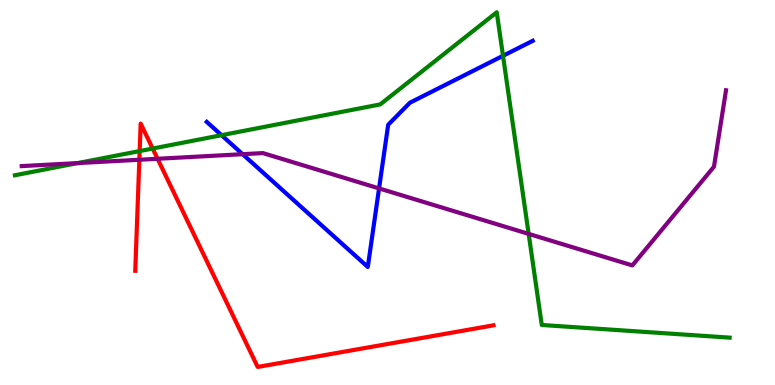[{'lines': ['blue', 'red'], 'intersections': []}, {'lines': ['green', 'red'], 'intersections': [{'x': 1.8, 'y': 6.08}, {'x': 1.97, 'y': 6.14}]}, {'lines': ['purple', 'red'], 'intersections': [{'x': 1.8, 'y': 5.85}, {'x': 2.03, 'y': 5.88}]}, {'lines': ['blue', 'green'], 'intersections': [{'x': 2.86, 'y': 6.49}, {'x': 6.49, 'y': 8.55}]}, {'lines': ['blue', 'purple'], 'intersections': [{'x': 3.13, 'y': 6.0}, {'x': 4.89, 'y': 5.11}]}, {'lines': ['green', 'purple'], 'intersections': [{'x': 1.0, 'y': 5.76}, {'x': 6.82, 'y': 3.93}]}]